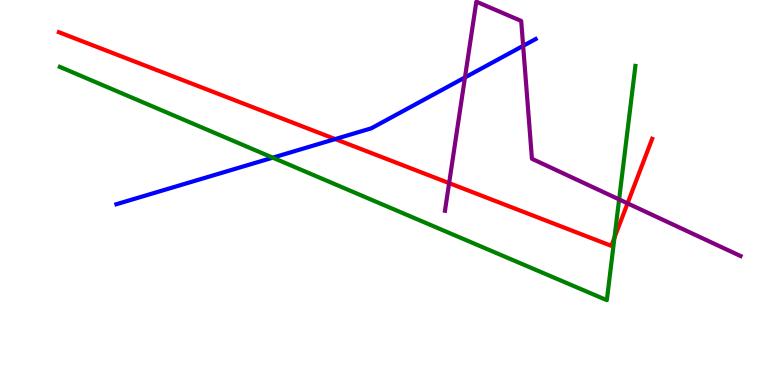[{'lines': ['blue', 'red'], 'intersections': [{'x': 4.33, 'y': 6.39}]}, {'lines': ['green', 'red'], 'intersections': [{'x': 7.93, 'y': 3.83}]}, {'lines': ['purple', 'red'], 'intersections': [{'x': 5.8, 'y': 5.24}, {'x': 8.1, 'y': 4.72}]}, {'lines': ['blue', 'green'], 'intersections': [{'x': 3.52, 'y': 5.9}]}, {'lines': ['blue', 'purple'], 'intersections': [{'x': 6.0, 'y': 7.99}, {'x': 6.75, 'y': 8.81}]}, {'lines': ['green', 'purple'], 'intersections': [{'x': 7.99, 'y': 4.82}]}]